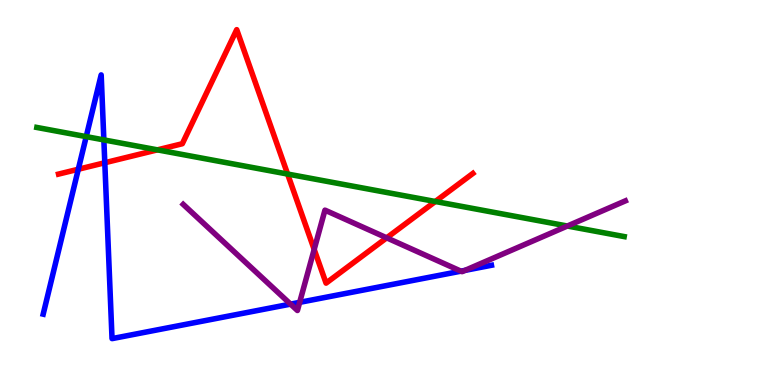[{'lines': ['blue', 'red'], 'intersections': [{'x': 1.01, 'y': 5.6}, {'x': 1.35, 'y': 5.77}]}, {'lines': ['green', 'red'], 'intersections': [{'x': 2.03, 'y': 6.11}, {'x': 3.71, 'y': 5.48}, {'x': 5.62, 'y': 4.77}]}, {'lines': ['purple', 'red'], 'intersections': [{'x': 4.05, 'y': 3.52}, {'x': 4.99, 'y': 3.82}]}, {'lines': ['blue', 'green'], 'intersections': [{'x': 1.11, 'y': 6.45}, {'x': 1.34, 'y': 6.37}]}, {'lines': ['blue', 'purple'], 'intersections': [{'x': 3.75, 'y': 2.1}, {'x': 3.87, 'y': 2.15}, {'x': 5.95, 'y': 2.96}, {'x': 6.0, 'y': 2.98}]}, {'lines': ['green', 'purple'], 'intersections': [{'x': 7.32, 'y': 4.13}]}]